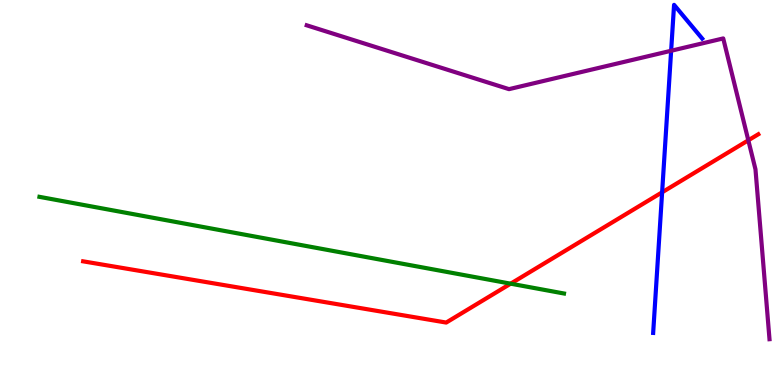[{'lines': ['blue', 'red'], 'intersections': [{'x': 8.54, 'y': 5.01}]}, {'lines': ['green', 'red'], 'intersections': [{'x': 6.59, 'y': 2.63}]}, {'lines': ['purple', 'red'], 'intersections': [{'x': 9.66, 'y': 6.36}]}, {'lines': ['blue', 'green'], 'intersections': []}, {'lines': ['blue', 'purple'], 'intersections': [{'x': 8.66, 'y': 8.68}]}, {'lines': ['green', 'purple'], 'intersections': []}]